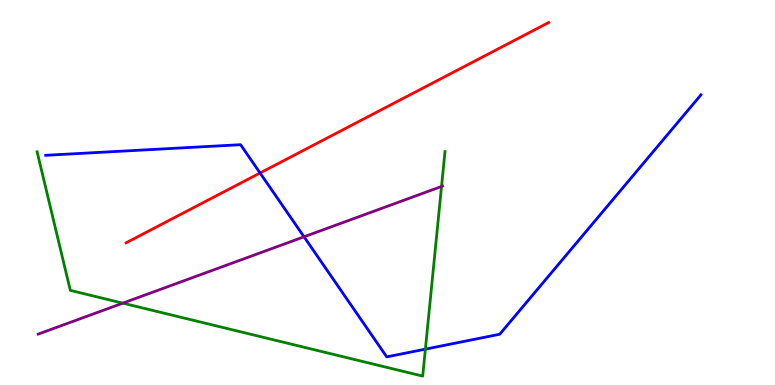[{'lines': ['blue', 'red'], 'intersections': [{'x': 3.36, 'y': 5.51}]}, {'lines': ['green', 'red'], 'intersections': []}, {'lines': ['purple', 'red'], 'intersections': []}, {'lines': ['blue', 'green'], 'intersections': [{'x': 5.49, 'y': 0.931}]}, {'lines': ['blue', 'purple'], 'intersections': [{'x': 3.92, 'y': 3.85}]}, {'lines': ['green', 'purple'], 'intersections': [{'x': 1.58, 'y': 2.13}, {'x': 5.7, 'y': 5.16}]}]